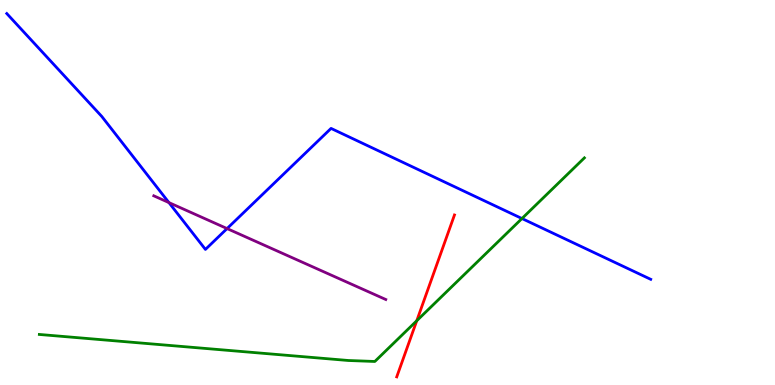[{'lines': ['blue', 'red'], 'intersections': []}, {'lines': ['green', 'red'], 'intersections': [{'x': 5.38, 'y': 1.67}]}, {'lines': ['purple', 'red'], 'intersections': []}, {'lines': ['blue', 'green'], 'intersections': [{'x': 6.73, 'y': 4.32}]}, {'lines': ['blue', 'purple'], 'intersections': [{'x': 2.18, 'y': 4.74}, {'x': 2.93, 'y': 4.06}]}, {'lines': ['green', 'purple'], 'intersections': []}]